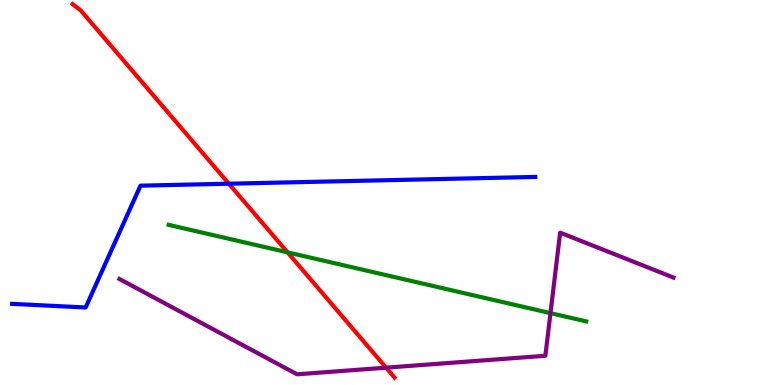[{'lines': ['blue', 'red'], 'intersections': [{'x': 2.95, 'y': 5.23}]}, {'lines': ['green', 'red'], 'intersections': [{'x': 3.71, 'y': 3.45}]}, {'lines': ['purple', 'red'], 'intersections': [{'x': 4.98, 'y': 0.45}]}, {'lines': ['blue', 'green'], 'intersections': []}, {'lines': ['blue', 'purple'], 'intersections': []}, {'lines': ['green', 'purple'], 'intersections': [{'x': 7.1, 'y': 1.87}]}]